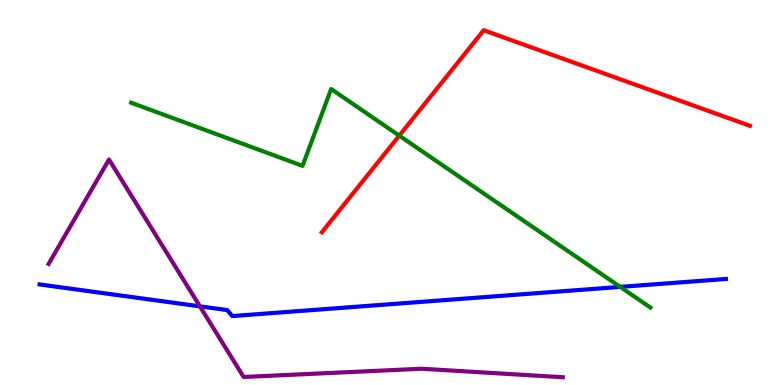[{'lines': ['blue', 'red'], 'intersections': []}, {'lines': ['green', 'red'], 'intersections': [{'x': 5.15, 'y': 6.48}]}, {'lines': ['purple', 'red'], 'intersections': []}, {'lines': ['blue', 'green'], 'intersections': [{'x': 8.0, 'y': 2.55}]}, {'lines': ['blue', 'purple'], 'intersections': [{'x': 2.58, 'y': 2.04}]}, {'lines': ['green', 'purple'], 'intersections': []}]